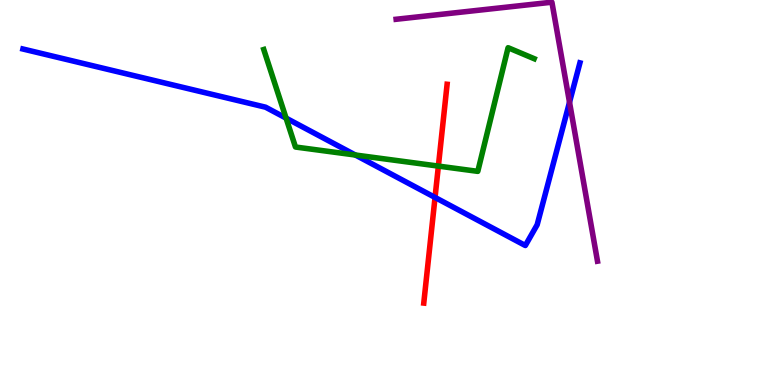[{'lines': ['blue', 'red'], 'intersections': [{'x': 5.61, 'y': 4.87}]}, {'lines': ['green', 'red'], 'intersections': [{'x': 5.66, 'y': 5.69}]}, {'lines': ['purple', 'red'], 'intersections': []}, {'lines': ['blue', 'green'], 'intersections': [{'x': 3.69, 'y': 6.93}, {'x': 4.59, 'y': 5.97}]}, {'lines': ['blue', 'purple'], 'intersections': [{'x': 7.35, 'y': 7.34}]}, {'lines': ['green', 'purple'], 'intersections': []}]